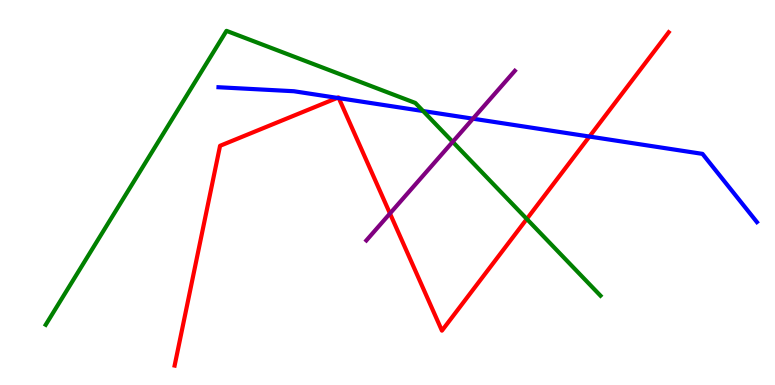[{'lines': ['blue', 'red'], 'intersections': [{'x': 4.35, 'y': 7.46}, {'x': 4.37, 'y': 7.45}, {'x': 7.61, 'y': 6.45}]}, {'lines': ['green', 'red'], 'intersections': [{'x': 6.8, 'y': 4.31}]}, {'lines': ['purple', 'red'], 'intersections': [{'x': 5.03, 'y': 4.45}]}, {'lines': ['blue', 'green'], 'intersections': [{'x': 5.46, 'y': 7.12}]}, {'lines': ['blue', 'purple'], 'intersections': [{'x': 6.1, 'y': 6.92}]}, {'lines': ['green', 'purple'], 'intersections': [{'x': 5.84, 'y': 6.32}]}]